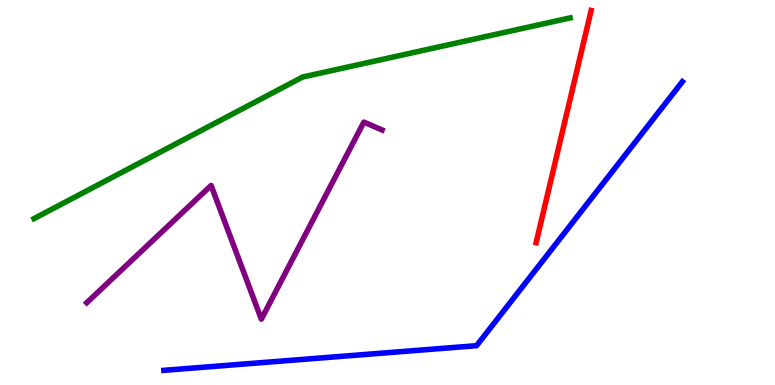[{'lines': ['blue', 'red'], 'intersections': []}, {'lines': ['green', 'red'], 'intersections': []}, {'lines': ['purple', 'red'], 'intersections': []}, {'lines': ['blue', 'green'], 'intersections': []}, {'lines': ['blue', 'purple'], 'intersections': []}, {'lines': ['green', 'purple'], 'intersections': []}]